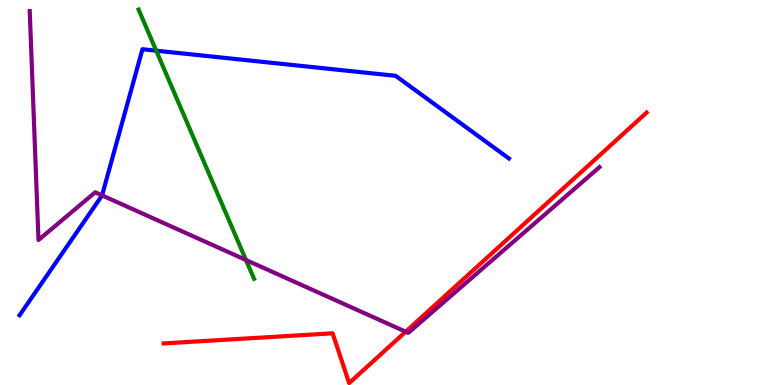[{'lines': ['blue', 'red'], 'intersections': []}, {'lines': ['green', 'red'], 'intersections': []}, {'lines': ['purple', 'red'], 'intersections': [{'x': 5.23, 'y': 1.38}]}, {'lines': ['blue', 'green'], 'intersections': [{'x': 2.02, 'y': 8.68}]}, {'lines': ['blue', 'purple'], 'intersections': [{'x': 1.32, 'y': 4.93}]}, {'lines': ['green', 'purple'], 'intersections': [{'x': 3.17, 'y': 3.25}]}]